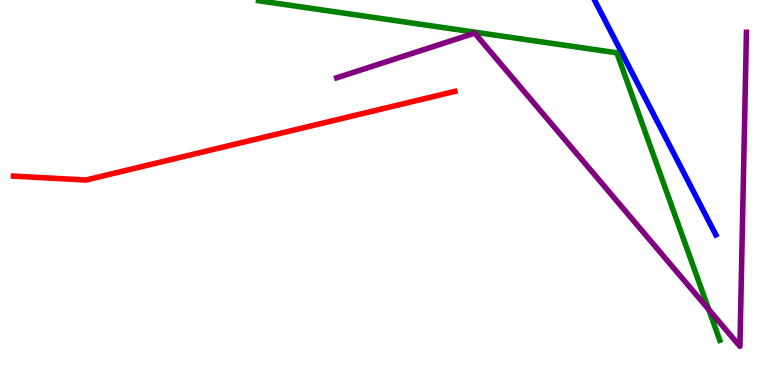[{'lines': ['blue', 'red'], 'intersections': []}, {'lines': ['green', 'red'], 'intersections': []}, {'lines': ['purple', 'red'], 'intersections': []}, {'lines': ['blue', 'green'], 'intersections': []}, {'lines': ['blue', 'purple'], 'intersections': []}, {'lines': ['green', 'purple'], 'intersections': [{'x': 9.15, 'y': 1.96}]}]